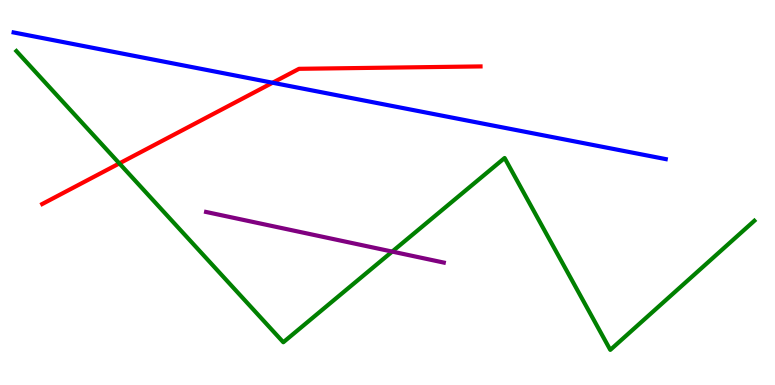[{'lines': ['blue', 'red'], 'intersections': [{'x': 3.52, 'y': 7.85}]}, {'lines': ['green', 'red'], 'intersections': [{'x': 1.54, 'y': 5.76}]}, {'lines': ['purple', 'red'], 'intersections': []}, {'lines': ['blue', 'green'], 'intersections': []}, {'lines': ['blue', 'purple'], 'intersections': []}, {'lines': ['green', 'purple'], 'intersections': [{'x': 5.06, 'y': 3.47}]}]